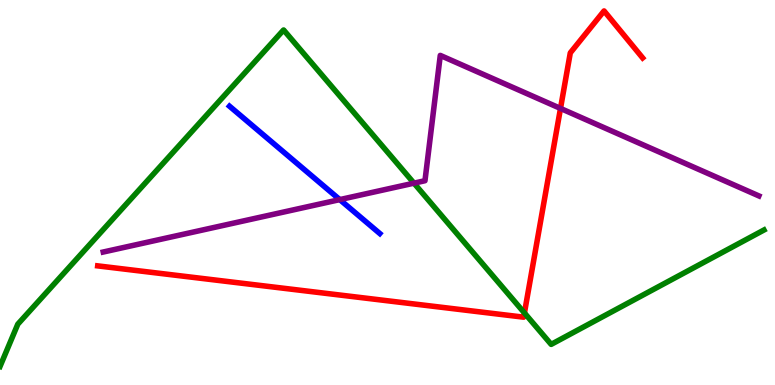[{'lines': ['blue', 'red'], 'intersections': []}, {'lines': ['green', 'red'], 'intersections': [{'x': 6.77, 'y': 1.87}]}, {'lines': ['purple', 'red'], 'intersections': [{'x': 7.23, 'y': 7.18}]}, {'lines': ['blue', 'green'], 'intersections': []}, {'lines': ['blue', 'purple'], 'intersections': [{'x': 4.38, 'y': 4.82}]}, {'lines': ['green', 'purple'], 'intersections': [{'x': 5.34, 'y': 5.24}]}]